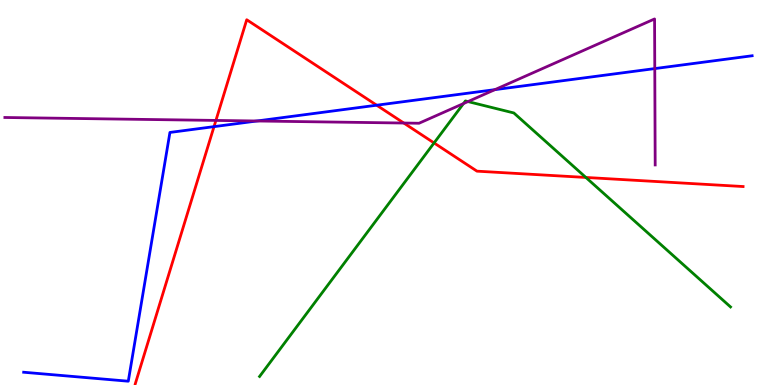[{'lines': ['blue', 'red'], 'intersections': [{'x': 2.76, 'y': 6.71}, {'x': 4.86, 'y': 7.27}]}, {'lines': ['green', 'red'], 'intersections': [{'x': 5.6, 'y': 6.29}, {'x': 7.56, 'y': 5.39}]}, {'lines': ['purple', 'red'], 'intersections': [{'x': 2.79, 'y': 6.87}, {'x': 5.21, 'y': 6.8}]}, {'lines': ['blue', 'green'], 'intersections': []}, {'lines': ['blue', 'purple'], 'intersections': [{'x': 3.31, 'y': 6.86}, {'x': 6.39, 'y': 7.67}, {'x': 8.45, 'y': 8.22}]}, {'lines': ['green', 'purple'], 'intersections': [{'x': 5.98, 'y': 7.31}, {'x': 6.04, 'y': 7.36}]}]